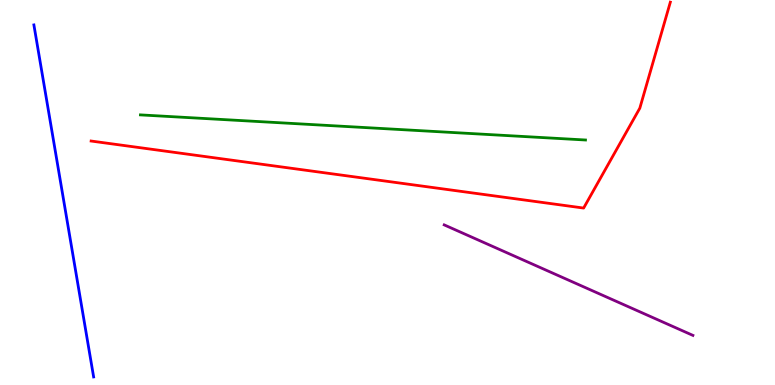[{'lines': ['blue', 'red'], 'intersections': []}, {'lines': ['green', 'red'], 'intersections': []}, {'lines': ['purple', 'red'], 'intersections': []}, {'lines': ['blue', 'green'], 'intersections': []}, {'lines': ['blue', 'purple'], 'intersections': []}, {'lines': ['green', 'purple'], 'intersections': []}]